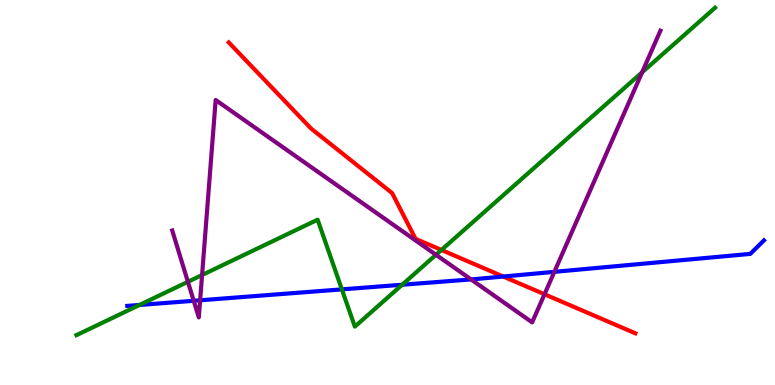[{'lines': ['blue', 'red'], 'intersections': [{'x': 6.49, 'y': 2.82}]}, {'lines': ['green', 'red'], 'intersections': [{'x': 5.7, 'y': 3.51}]}, {'lines': ['purple', 'red'], 'intersections': [{'x': 7.03, 'y': 2.36}]}, {'lines': ['blue', 'green'], 'intersections': [{'x': 1.8, 'y': 2.08}, {'x': 4.41, 'y': 2.48}, {'x': 5.19, 'y': 2.6}]}, {'lines': ['blue', 'purple'], 'intersections': [{'x': 2.5, 'y': 2.19}, {'x': 2.58, 'y': 2.2}, {'x': 6.08, 'y': 2.74}, {'x': 7.15, 'y': 2.94}]}, {'lines': ['green', 'purple'], 'intersections': [{'x': 2.42, 'y': 2.68}, {'x': 2.61, 'y': 2.86}, {'x': 5.63, 'y': 3.38}, {'x': 8.29, 'y': 8.12}]}]